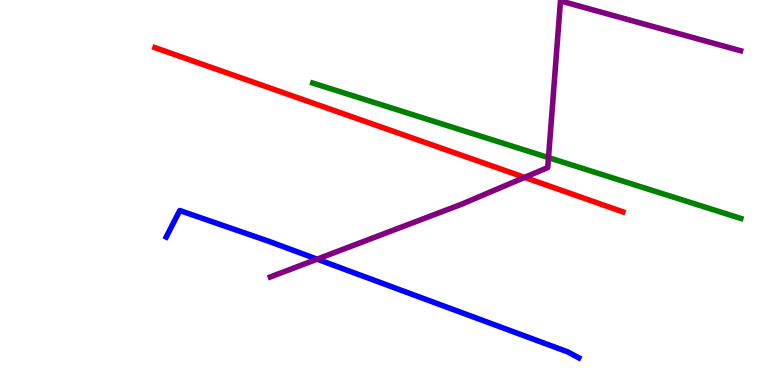[{'lines': ['blue', 'red'], 'intersections': []}, {'lines': ['green', 'red'], 'intersections': []}, {'lines': ['purple', 'red'], 'intersections': [{'x': 6.77, 'y': 5.39}]}, {'lines': ['blue', 'green'], 'intersections': []}, {'lines': ['blue', 'purple'], 'intersections': [{'x': 4.09, 'y': 3.27}]}, {'lines': ['green', 'purple'], 'intersections': [{'x': 7.08, 'y': 5.91}]}]